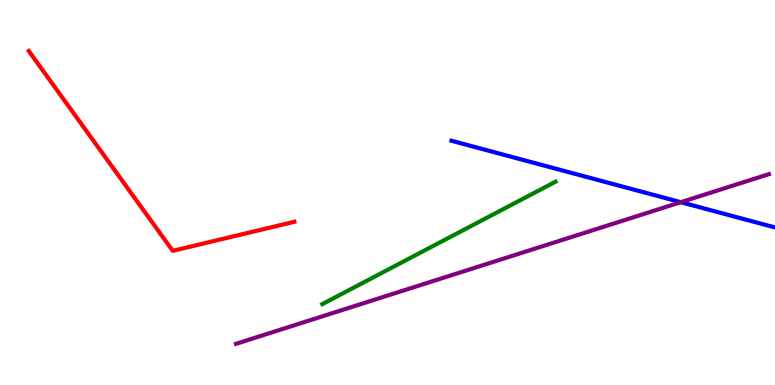[{'lines': ['blue', 'red'], 'intersections': []}, {'lines': ['green', 'red'], 'intersections': []}, {'lines': ['purple', 'red'], 'intersections': []}, {'lines': ['blue', 'green'], 'intersections': []}, {'lines': ['blue', 'purple'], 'intersections': [{'x': 8.78, 'y': 4.75}]}, {'lines': ['green', 'purple'], 'intersections': []}]